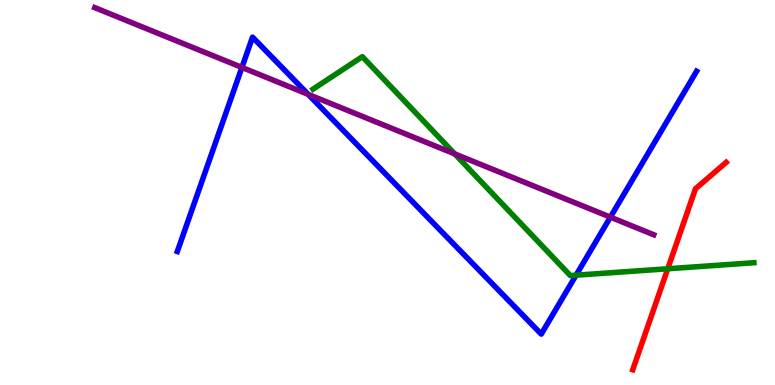[{'lines': ['blue', 'red'], 'intersections': []}, {'lines': ['green', 'red'], 'intersections': [{'x': 8.62, 'y': 3.02}]}, {'lines': ['purple', 'red'], 'intersections': []}, {'lines': ['blue', 'green'], 'intersections': [{'x': 7.43, 'y': 2.85}]}, {'lines': ['blue', 'purple'], 'intersections': [{'x': 3.12, 'y': 8.25}, {'x': 3.98, 'y': 7.55}, {'x': 7.88, 'y': 4.36}]}, {'lines': ['green', 'purple'], 'intersections': [{'x': 5.87, 'y': 6.0}]}]